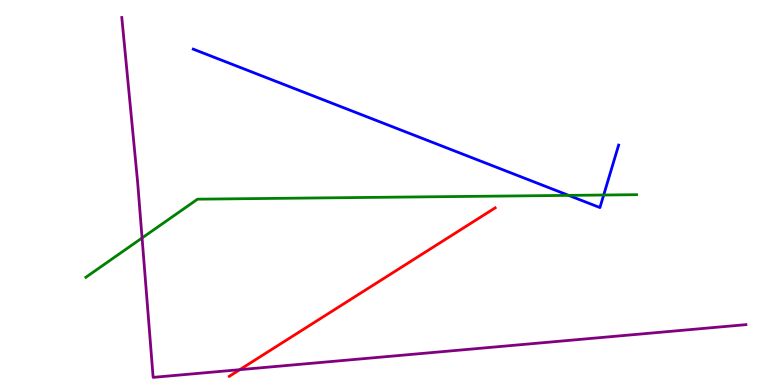[{'lines': ['blue', 'red'], 'intersections': []}, {'lines': ['green', 'red'], 'intersections': []}, {'lines': ['purple', 'red'], 'intersections': [{'x': 3.09, 'y': 0.398}]}, {'lines': ['blue', 'green'], 'intersections': [{'x': 7.34, 'y': 4.93}, {'x': 7.79, 'y': 4.93}]}, {'lines': ['blue', 'purple'], 'intersections': []}, {'lines': ['green', 'purple'], 'intersections': [{'x': 1.83, 'y': 3.82}]}]